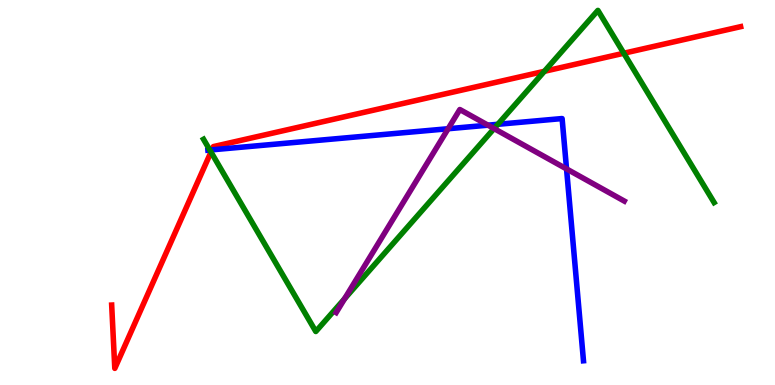[{'lines': ['blue', 'red'], 'intersections': [{'x': 2.74, 'y': 6.11}]}, {'lines': ['green', 'red'], 'intersections': [{'x': 2.72, 'y': 6.05}, {'x': 7.02, 'y': 8.15}, {'x': 8.05, 'y': 8.62}]}, {'lines': ['purple', 'red'], 'intersections': []}, {'lines': ['blue', 'green'], 'intersections': [{'x': 2.71, 'y': 6.1}, {'x': 6.42, 'y': 6.77}]}, {'lines': ['blue', 'purple'], 'intersections': [{'x': 5.78, 'y': 6.66}, {'x': 6.3, 'y': 6.75}, {'x': 7.31, 'y': 5.61}]}, {'lines': ['green', 'purple'], 'intersections': [{'x': 4.45, 'y': 2.24}, {'x': 6.38, 'y': 6.66}]}]